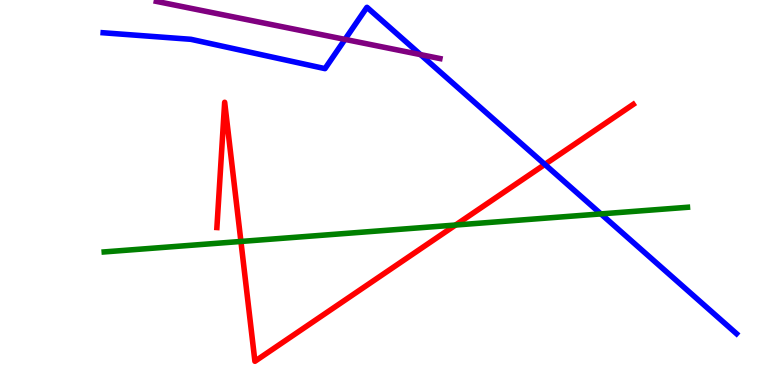[{'lines': ['blue', 'red'], 'intersections': [{'x': 7.03, 'y': 5.73}]}, {'lines': ['green', 'red'], 'intersections': [{'x': 3.11, 'y': 3.73}, {'x': 5.88, 'y': 4.16}]}, {'lines': ['purple', 'red'], 'intersections': []}, {'lines': ['blue', 'green'], 'intersections': [{'x': 7.75, 'y': 4.44}]}, {'lines': ['blue', 'purple'], 'intersections': [{'x': 4.45, 'y': 8.98}, {'x': 5.43, 'y': 8.58}]}, {'lines': ['green', 'purple'], 'intersections': []}]